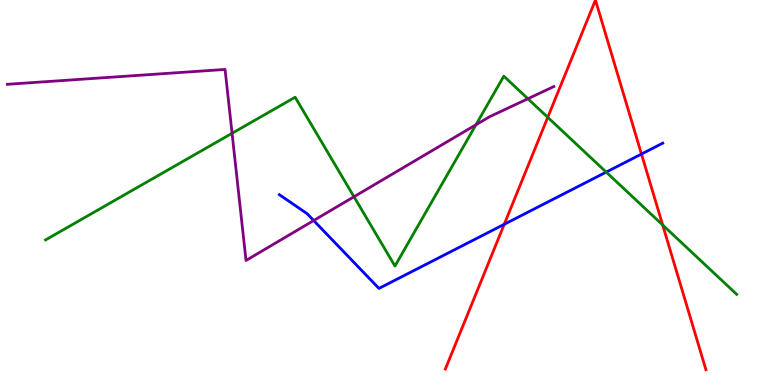[{'lines': ['blue', 'red'], 'intersections': [{'x': 6.51, 'y': 4.17}, {'x': 8.28, 'y': 6.0}]}, {'lines': ['green', 'red'], 'intersections': [{'x': 7.07, 'y': 6.95}, {'x': 8.55, 'y': 4.16}]}, {'lines': ['purple', 'red'], 'intersections': []}, {'lines': ['blue', 'green'], 'intersections': [{'x': 7.82, 'y': 5.53}]}, {'lines': ['blue', 'purple'], 'intersections': [{'x': 4.05, 'y': 4.27}]}, {'lines': ['green', 'purple'], 'intersections': [{'x': 2.99, 'y': 6.54}, {'x': 4.57, 'y': 4.89}, {'x': 6.14, 'y': 6.76}, {'x': 6.81, 'y': 7.44}]}]